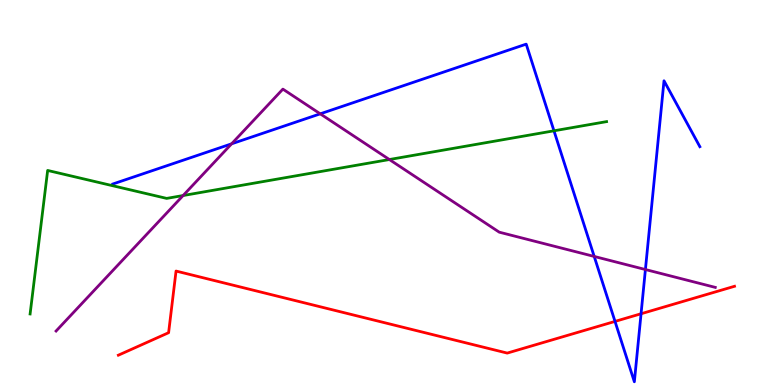[{'lines': ['blue', 'red'], 'intersections': [{'x': 7.94, 'y': 1.65}, {'x': 8.27, 'y': 1.85}]}, {'lines': ['green', 'red'], 'intersections': []}, {'lines': ['purple', 'red'], 'intersections': []}, {'lines': ['blue', 'green'], 'intersections': [{'x': 7.15, 'y': 6.6}]}, {'lines': ['blue', 'purple'], 'intersections': [{'x': 2.99, 'y': 6.26}, {'x': 4.13, 'y': 7.04}, {'x': 7.67, 'y': 3.34}, {'x': 8.33, 'y': 3.0}]}, {'lines': ['green', 'purple'], 'intersections': [{'x': 2.36, 'y': 4.92}, {'x': 5.02, 'y': 5.86}]}]